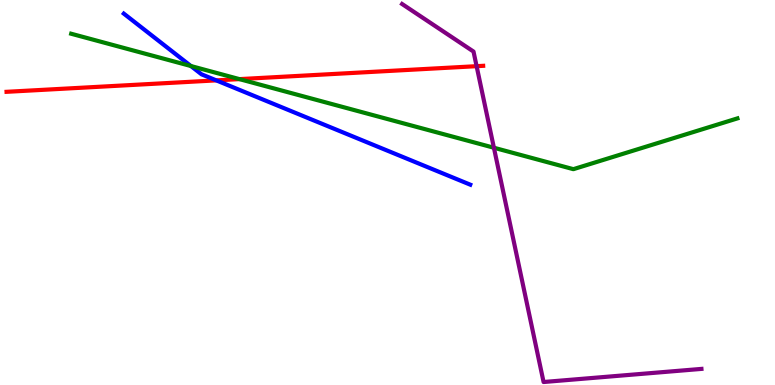[{'lines': ['blue', 'red'], 'intersections': [{'x': 2.79, 'y': 7.91}]}, {'lines': ['green', 'red'], 'intersections': [{'x': 3.09, 'y': 7.95}]}, {'lines': ['purple', 'red'], 'intersections': [{'x': 6.15, 'y': 8.28}]}, {'lines': ['blue', 'green'], 'intersections': [{'x': 2.46, 'y': 8.28}]}, {'lines': ['blue', 'purple'], 'intersections': []}, {'lines': ['green', 'purple'], 'intersections': [{'x': 6.37, 'y': 6.16}]}]